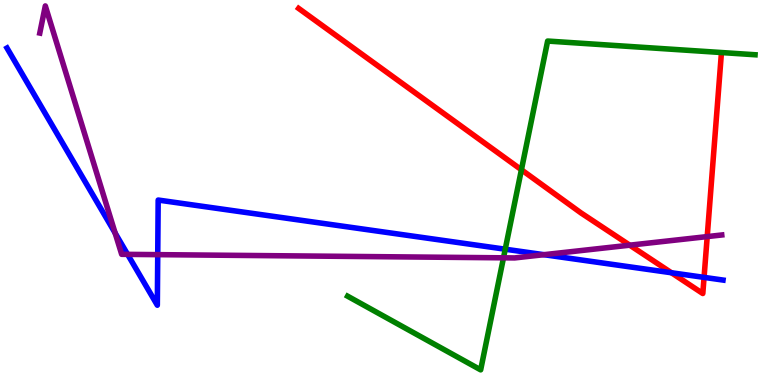[{'lines': ['blue', 'red'], 'intersections': [{'x': 8.66, 'y': 2.92}, {'x': 9.08, 'y': 2.8}]}, {'lines': ['green', 'red'], 'intersections': [{'x': 6.73, 'y': 5.59}]}, {'lines': ['purple', 'red'], 'intersections': [{'x': 8.13, 'y': 3.63}, {'x': 9.13, 'y': 3.85}]}, {'lines': ['blue', 'green'], 'intersections': [{'x': 6.52, 'y': 3.53}]}, {'lines': ['blue', 'purple'], 'intersections': [{'x': 1.49, 'y': 3.95}, {'x': 1.65, 'y': 3.39}, {'x': 2.04, 'y': 3.39}, {'x': 7.02, 'y': 3.38}]}, {'lines': ['green', 'purple'], 'intersections': [{'x': 6.5, 'y': 3.3}]}]